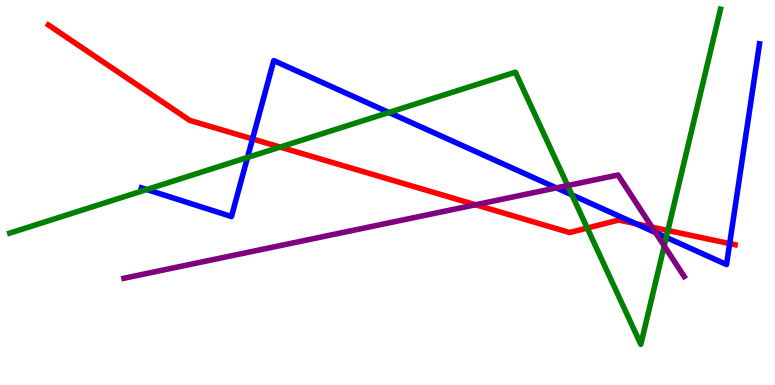[{'lines': ['blue', 'red'], 'intersections': [{'x': 3.26, 'y': 6.39}, {'x': 8.2, 'y': 4.19}, {'x': 9.42, 'y': 3.67}]}, {'lines': ['green', 'red'], 'intersections': [{'x': 3.61, 'y': 6.18}, {'x': 7.58, 'y': 4.08}, {'x': 8.62, 'y': 4.01}]}, {'lines': ['purple', 'red'], 'intersections': [{'x': 6.14, 'y': 4.68}, {'x': 8.41, 'y': 4.1}]}, {'lines': ['blue', 'green'], 'intersections': [{'x': 1.89, 'y': 5.08}, {'x': 3.19, 'y': 5.91}, {'x': 5.02, 'y': 7.08}, {'x': 7.38, 'y': 4.94}, {'x': 8.6, 'y': 3.83}]}, {'lines': ['blue', 'purple'], 'intersections': [{'x': 7.18, 'y': 5.12}, {'x': 8.46, 'y': 3.96}]}, {'lines': ['green', 'purple'], 'intersections': [{'x': 7.32, 'y': 5.18}, {'x': 8.57, 'y': 3.61}]}]